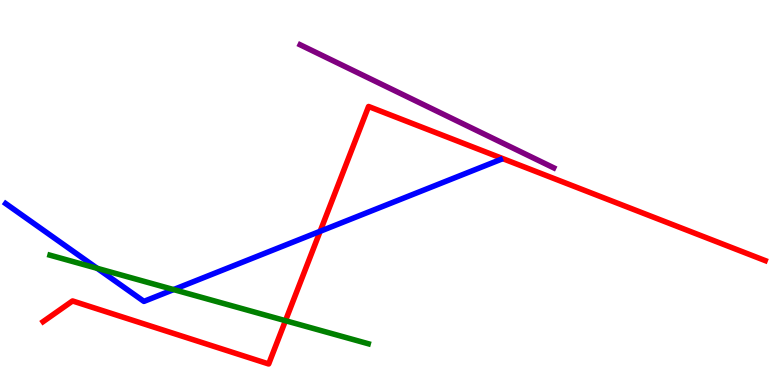[{'lines': ['blue', 'red'], 'intersections': [{'x': 4.13, 'y': 3.99}]}, {'lines': ['green', 'red'], 'intersections': [{'x': 3.68, 'y': 1.67}]}, {'lines': ['purple', 'red'], 'intersections': []}, {'lines': ['blue', 'green'], 'intersections': [{'x': 1.25, 'y': 3.03}, {'x': 2.24, 'y': 2.48}]}, {'lines': ['blue', 'purple'], 'intersections': []}, {'lines': ['green', 'purple'], 'intersections': []}]